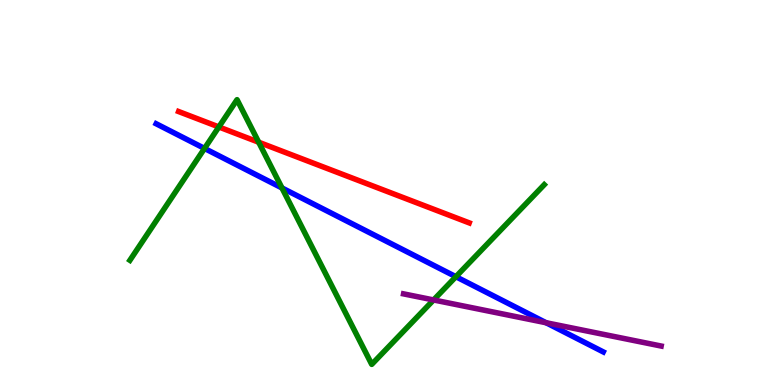[{'lines': ['blue', 'red'], 'intersections': []}, {'lines': ['green', 'red'], 'intersections': [{'x': 2.82, 'y': 6.7}, {'x': 3.34, 'y': 6.31}]}, {'lines': ['purple', 'red'], 'intersections': []}, {'lines': ['blue', 'green'], 'intersections': [{'x': 2.64, 'y': 6.14}, {'x': 3.64, 'y': 5.12}, {'x': 5.88, 'y': 2.81}]}, {'lines': ['blue', 'purple'], 'intersections': [{'x': 7.05, 'y': 1.62}]}, {'lines': ['green', 'purple'], 'intersections': [{'x': 5.59, 'y': 2.21}]}]